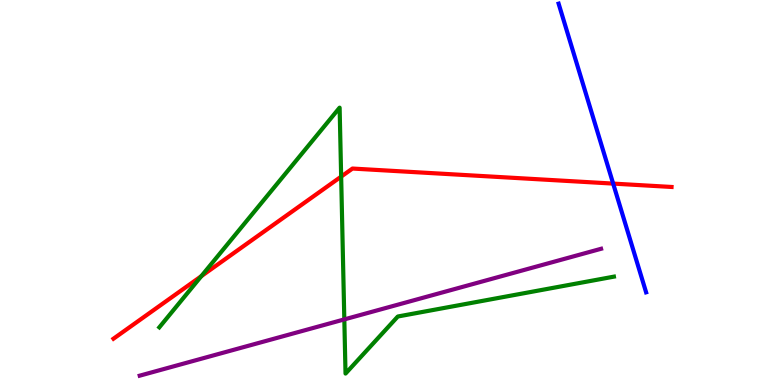[{'lines': ['blue', 'red'], 'intersections': [{'x': 7.91, 'y': 5.23}]}, {'lines': ['green', 'red'], 'intersections': [{'x': 2.6, 'y': 2.83}, {'x': 4.4, 'y': 5.41}]}, {'lines': ['purple', 'red'], 'intersections': []}, {'lines': ['blue', 'green'], 'intersections': []}, {'lines': ['blue', 'purple'], 'intersections': []}, {'lines': ['green', 'purple'], 'intersections': [{'x': 4.44, 'y': 1.7}]}]